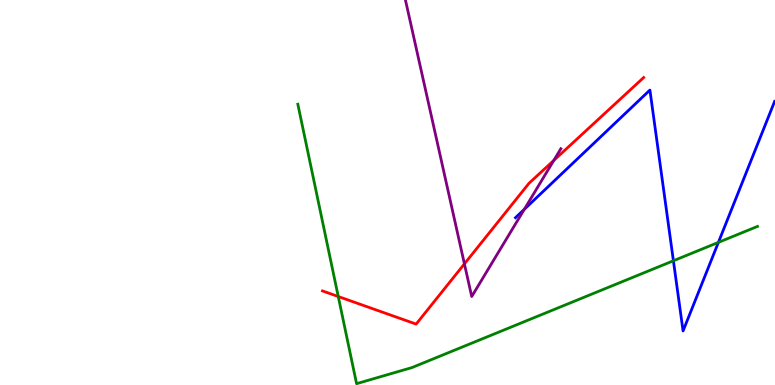[{'lines': ['blue', 'red'], 'intersections': []}, {'lines': ['green', 'red'], 'intersections': [{'x': 4.36, 'y': 2.3}]}, {'lines': ['purple', 'red'], 'intersections': [{'x': 5.99, 'y': 3.15}, {'x': 7.15, 'y': 5.83}]}, {'lines': ['blue', 'green'], 'intersections': [{'x': 8.69, 'y': 3.23}, {'x': 9.27, 'y': 3.7}]}, {'lines': ['blue', 'purple'], 'intersections': [{'x': 6.77, 'y': 4.56}]}, {'lines': ['green', 'purple'], 'intersections': []}]